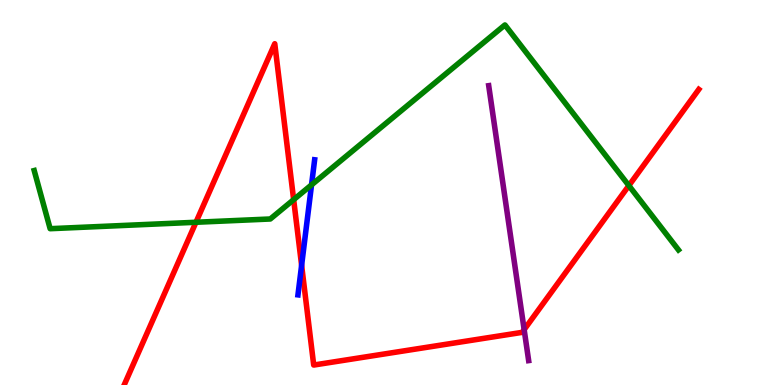[{'lines': ['blue', 'red'], 'intersections': [{'x': 3.89, 'y': 3.11}]}, {'lines': ['green', 'red'], 'intersections': [{'x': 2.53, 'y': 4.23}, {'x': 3.79, 'y': 4.81}, {'x': 8.11, 'y': 5.18}]}, {'lines': ['purple', 'red'], 'intersections': [{'x': 6.76, 'y': 1.44}]}, {'lines': ['blue', 'green'], 'intersections': [{'x': 4.02, 'y': 5.2}]}, {'lines': ['blue', 'purple'], 'intersections': []}, {'lines': ['green', 'purple'], 'intersections': []}]